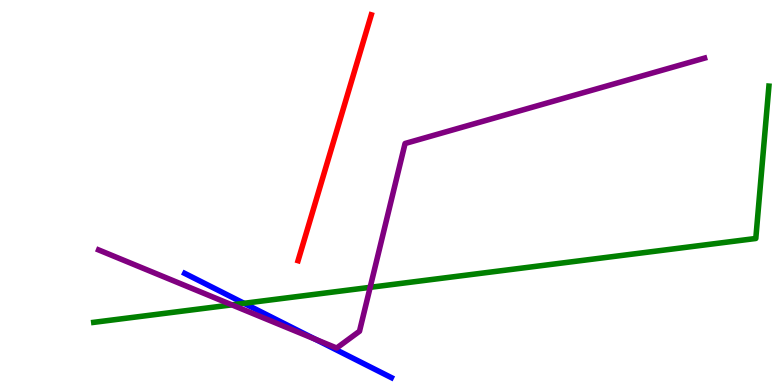[{'lines': ['blue', 'red'], 'intersections': []}, {'lines': ['green', 'red'], 'intersections': []}, {'lines': ['purple', 'red'], 'intersections': []}, {'lines': ['blue', 'green'], 'intersections': [{'x': 3.15, 'y': 2.12}]}, {'lines': ['blue', 'purple'], 'intersections': [{'x': 4.07, 'y': 1.19}]}, {'lines': ['green', 'purple'], 'intersections': [{'x': 2.99, 'y': 2.08}, {'x': 4.78, 'y': 2.54}]}]